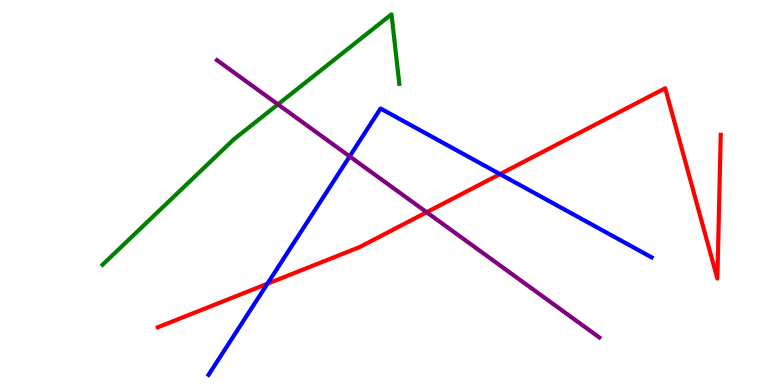[{'lines': ['blue', 'red'], 'intersections': [{'x': 3.45, 'y': 2.63}, {'x': 6.45, 'y': 5.48}]}, {'lines': ['green', 'red'], 'intersections': []}, {'lines': ['purple', 'red'], 'intersections': [{'x': 5.51, 'y': 4.49}]}, {'lines': ['blue', 'green'], 'intersections': []}, {'lines': ['blue', 'purple'], 'intersections': [{'x': 4.51, 'y': 5.94}]}, {'lines': ['green', 'purple'], 'intersections': [{'x': 3.59, 'y': 7.29}]}]